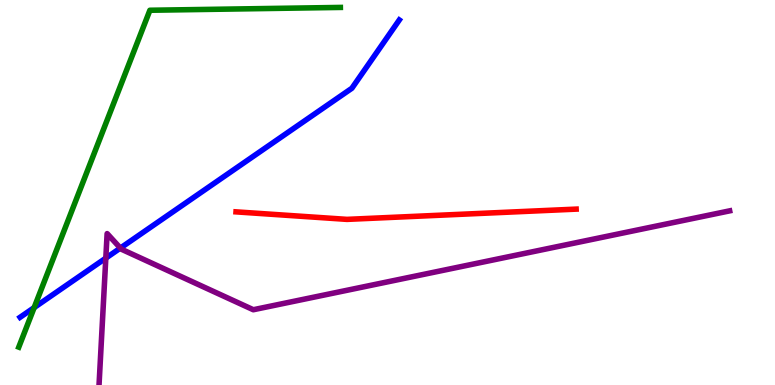[{'lines': ['blue', 'red'], 'intersections': []}, {'lines': ['green', 'red'], 'intersections': []}, {'lines': ['purple', 'red'], 'intersections': []}, {'lines': ['blue', 'green'], 'intersections': [{'x': 0.441, 'y': 2.01}]}, {'lines': ['blue', 'purple'], 'intersections': [{'x': 1.37, 'y': 3.3}, {'x': 1.55, 'y': 3.56}]}, {'lines': ['green', 'purple'], 'intersections': []}]